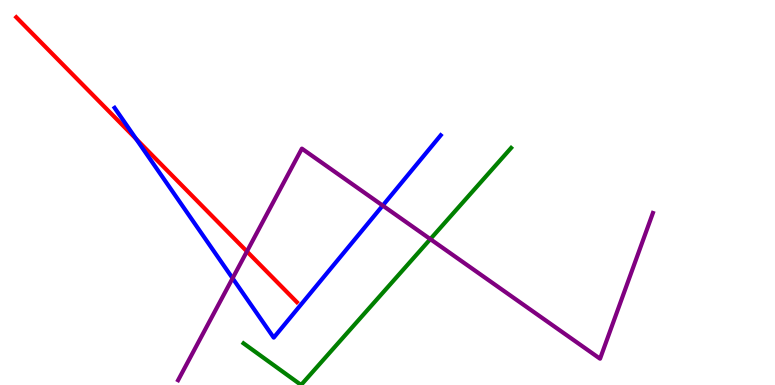[{'lines': ['blue', 'red'], 'intersections': [{'x': 1.76, 'y': 6.39}]}, {'lines': ['green', 'red'], 'intersections': []}, {'lines': ['purple', 'red'], 'intersections': [{'x': 3.19, 'y': 3.47}]}, {'lines': ['blue', 'green'], 'intersections': []}, {'lines': ['blue', 'purple'], 'intersections': [{'x': 3.0, 'y': 2.77}, {'x': 4.94, 'y': 4.66}]}, {'lines': ['green', 'purple'], 'intersections': [{'x': 5.55, 'y': 3.79}]}]